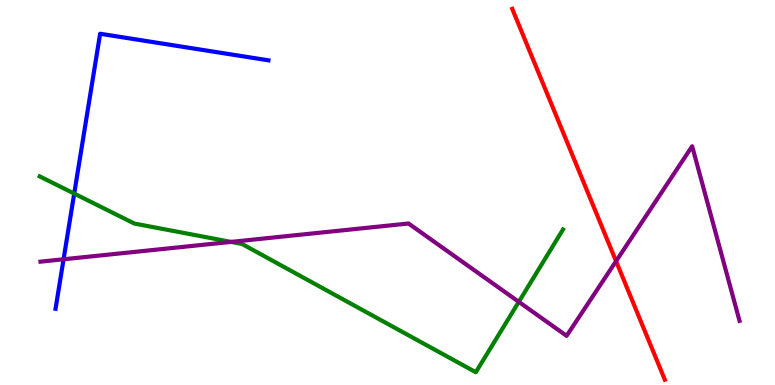[{'lines': ['blue', 'red'], 'intersections': []}, {'lines': ['green', 'red'], 'intersections': []}, {'lines': ['purple', 'red'], 'intersections': [{'x': 7.95, 'y': 3.22}]}, {'lines': ['blue', 'green'], 'intersections': [{'x': 0.958, 'y': 4.97}]}, {'lines': ['blue', 'purple'], 'intersections': [{'x': 0.82, 'y': 3.27}]}, {'lines': ['green', 'purple'], 'intersections': [{'x': 2.98, 'y': 3.72}, {'x': 6.69, 'y': 2.16}]}]